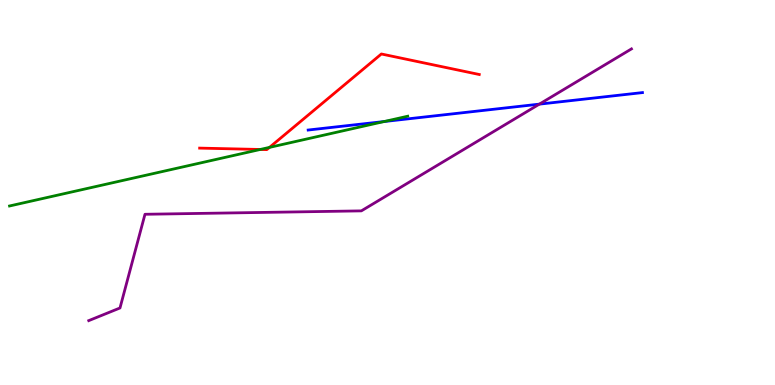[{'lines': ['blue', 'red'], 'intersections': []}, {'lines': ['green', 'red'], 'intersections': [{'x': 3.36, 'y': 6.12}, {'x': 3.48, 'y': 6.17}]}, {'lines': ['purple', 'red'], 'intersections': []}, {'lines': ['blue', 'green'], 'intersections': [{'x': 4.96, 'y': 6.84}]}, {'lines': ['blue', 'purple'], 'intersections': [{'x': 6.96, 'y': 7.3}]}, {'lines': ['green', 'purple'], 'intersections': []}]